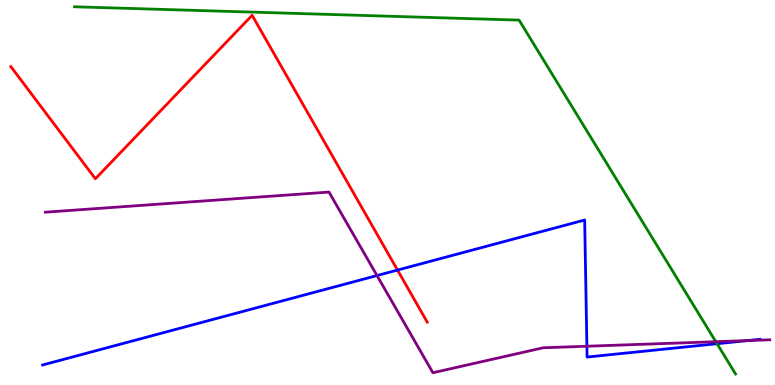[{'lines': ['blue', 'red'], 'intersections': [{'x': 5.13, 'y': 2.99}]}, {'lines': ['green', 'red'], 'intersections': []}, {'lines': ['purple', 'red'], 'intersections': []}, {'lines': ['blue', 'green'], 'intersections': [{'x': 9.25, 'y': 1.07}]}, {'lines': ['blue', 'purple'], 'intersections': [{'x': 4.86, 'y': 2.84}, {'x': 7.57, 'y': 1.01}, {'x': 9.65, 'y': 1.15}]}, {'lines': ['green', 'purple'], 'intersections': [{'x': 9.24, 'y': 1.12}]}]